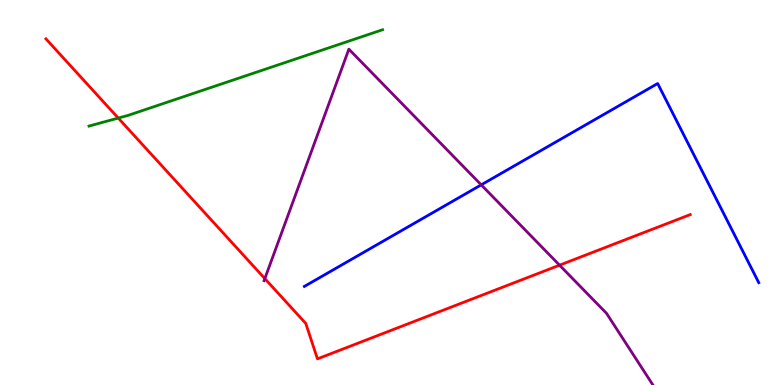[{'lines': ['blue', 'red'], 'intersections': []}, {'lines': ['green', 'red'], 'intersections': [{'x': 1.53, 'y': 6.93}]}, {'lines': ['purple', 'red'], 'intersections': [{'x': 3.42, 'y': 2.76}, {'x': 7.22, 'y': 3.11}]}, {'lines': ['blue', 'green'], 'intersections': []}, {'lines': ['blue', 'purple'], 'intersections': [{'x': 6.21, 'y': 5.2}]}, {'lines': ['green', 'purple'], 'intersections': []}]